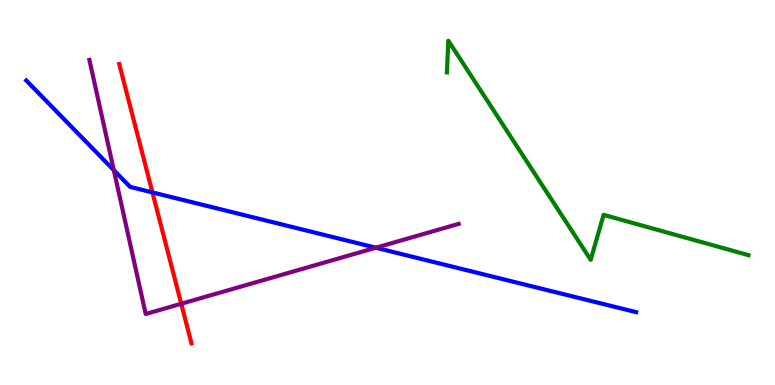[{'lines': ['blue', 'red'], 'intersections': [{'x': 1.97, 'y': 5.0}]}, {'lines': ['green', 'red'], 'intersections': []}, {'lines': ['purple', 'red'], 'intersections': [{'x': 2.34, 'y': 2.11}]}, {'lines': ['blue', 'green'], 'intersections': []}, {'lines': ['blue', 'purple'], 'intersections': [{'x': 1.47, 'y': 5.58}, {'x': 4.85, 'y': 3.57}]}, {'lines': ['green', 'purple'], 'intersections': []}]